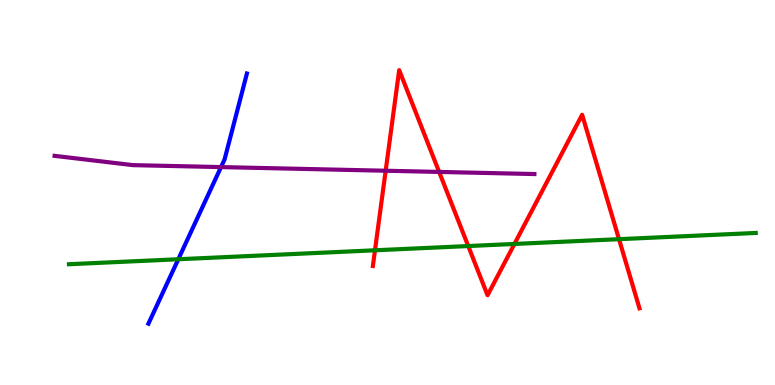[{'lines': ['blue', 'red'], 'intersections': []}, {'lines': ['green', 'red'], 'intersections': [{'x': 4.84, 'y': 3.5}, {'x': 6.04, 'y': 3.61}, {'x': 6.64, 'y': 3.66}, {'x': 7.99, 'y': 3.79}]}, {'lines': ['purple', 'red'], 'intersections': [{'x': 4.98, 'y': 5.57}, {'x': 5.67, 'y': 5.53}]}, {'lines': ['blue', 'green'], 'intersections': [{'x': 2.3, 'y': 3.27}]}, {'lines': ['blue', 'purple'], 'intersections': [{'x': 2.85, 'y': 5.66}]}, {'lines': ['green', 'purple'], 'intersections': []}]